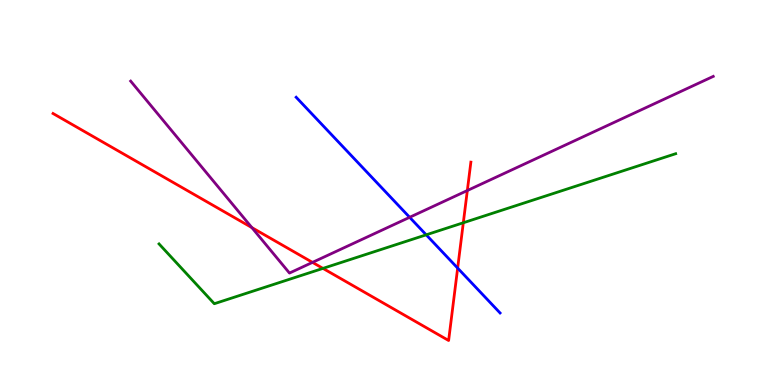[{'lines': ['blue', 'red'], 'intersections': [{'x': 5.91, 'y': 3.04}]}, {'lines': ['green', 'red'], 'intersections': [{'x': 4.17, 'y': 3.03}, {'x': 5.98, 'y': 4.21}]}, {'lines': ['purple', 'red'], 'intersections': [{'x': 3.25, 'y': 4.09}, {'x': 4.03, 'y': 3.18}, {'x': 6.03, 'y': 5.05}]}, {'lines': ['blue', 'green'], 'intersections': [{'x': 5.5, 'y': 3.9}]}, {'lines': ['blue', 'purple'], 'intersections': [{'x': 5.29, 'y': 4.36}]}, {'lines': ['green', 'purple'], 'intersections': []}]